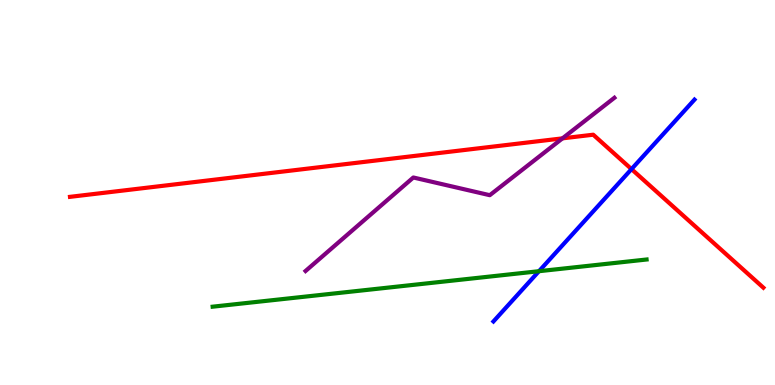[{'lines': ['blue', 'red'], 'intersections': [{'x': 8.15, 'y': 5.61}]}, {'lines': ['green', 'red'], 'intersections': []}, {'lines': ['purple', 'red'], 'intersections': [{'x': 7.26, 'y': 6.41}]}, {'lines': ['blue', 'green'], 'intersections': [{'x': 6.95, 'y': 2.96}]}, {'lines': ['blue', 'purple'], 'intersections': []}, {'lines': ['green', 'purple'], 'intersections': []}]